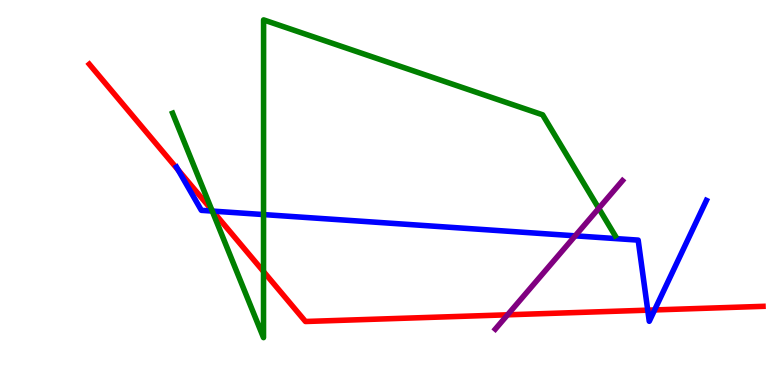[{'lines': ['blue', 'red'], 'intersections': [{'x': 2.3, 'y': 5.59}, {'x': 2.74, 'y': 4.52}, {'x': 8.36, 'y': 1.94}, {'x': 8.45, 'y': 1.95}]}, {'lines': ['green', 'red'], 'intersections': [{'x': 2.73, 'y': 4.55}, {'x': 3.4, 'y': 2.95}]}, {'lines': ['purple', 'red'], 'intersections': [{'x': 6.55, 'y': 1.82}]}, {'lines': ['blue', 'green'], 'intersections': [{'x': 2.74, 'y': 4.52}, {'x': 3.4, 'y': 4.43}]}, {'lines': ['blue', 'purple'], 'intersections': [{'x': 7.42, 'y': 3.87}]}, {'lines': ['green', 'purple'], 'intersections': [{'x': 7.73, 'y': 4.59}]}]